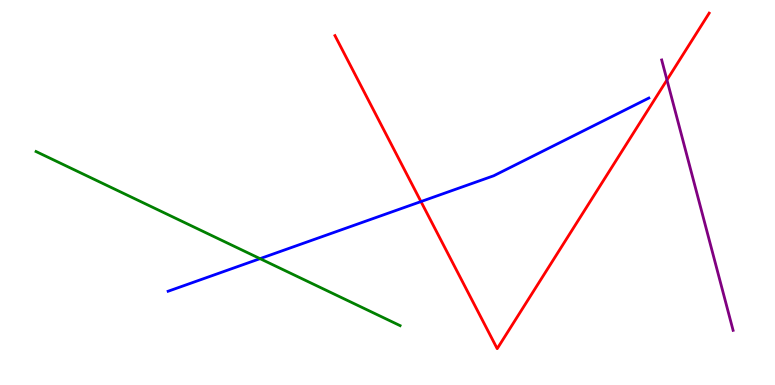[{'lines': ['blue', 'red'], 'intersections': [{'x': 5.43, 'y': 4.76}]}, {'lines': ['green', 'red'], 'intersections': []}, {'lines': ['purple', 'red'], 'intersections': [{'x': 8.61, 'y': 7.92}]}, {'lines': ['blue', 'green'], 'intersections': [{'x': 3.36, 'y': 3.28}]}, {'lines': ['blue', 'purple'], 'intersections': []}, {'lines': ['green', 'purple'], 'intersections': []}]